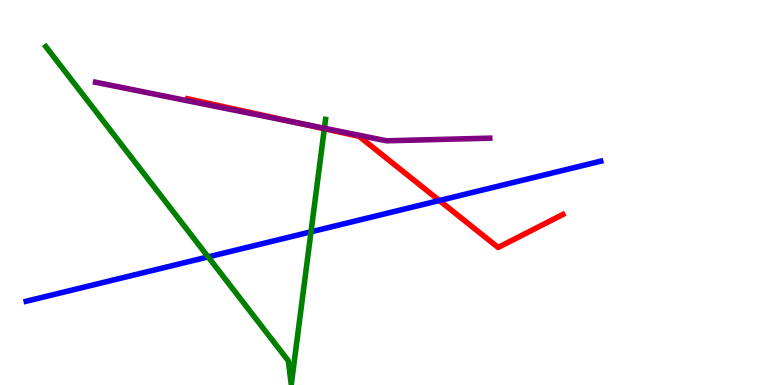[{'lines': ['blue', 'red'], 'intersections': [{'x': 5.67, 'y': 4.79}]}, {'lines': ['green', 'red'], 'intersections': [{'x': 4.18, 'y': 6.66}]}, {'lines': ['purple', 'red'], 'intersections': [{'x': 3.85, 'y': 6.8}]}, {'lines': ['blue', 'green'], 'intersections': [{'x': 2.69, 'y': 3.33}, {'x': 4.01, 'y': 3.98}]}, {'lines': ['blue', 'purple'], 'intersections': []}, {'lines': ['green', 'purple'], 'intersections': [{'x': 4.19, 'y': 6.67}]}]